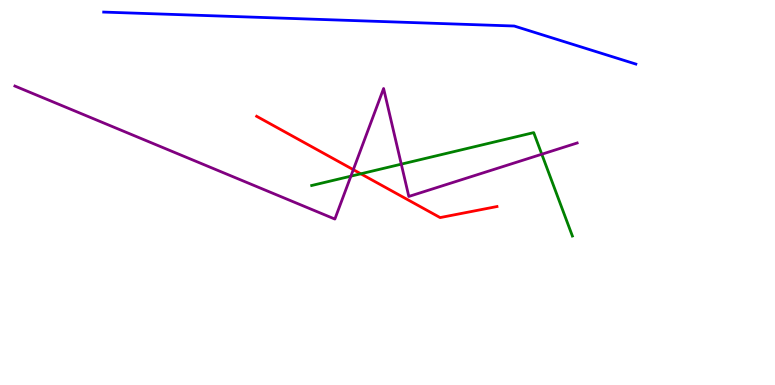[{'lines': ['blue', 'red'], 'intersections': []}, {'lines': ['green', 'red'], 'intersections': [{'x': 4.66, 'y': 5.49}]}, {'lines': ['purple', 'red'], 'intersections': [{'x': 4.56, 'y': 5.59}]}, {'lines': ['blue', 'green'], 'intersections': []}, {'lines': ['blue', 'purple'], 'intersections': []}, {'lines': ['green', 'purple'], 'intersections': [{'x': 4.53, 'y': 5.42}, {'x': 5.18, 'y': 5.74}, {'x': 6.99, 'y': 5.99}]}]